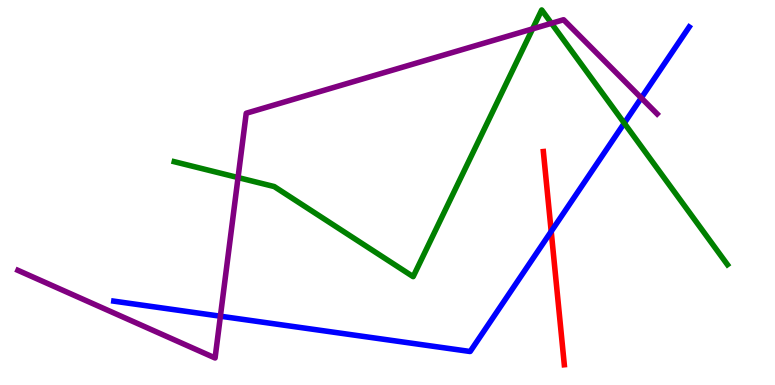[{'lines': ['blue', 'red'], 'intersections': [{'x': 7.11, 'y': 3.99}]}, {'lines': ['green', 'red'], 'intersections': []}, {'lines': ['purple', 'red'], 'intersections': []}, {'lines': ['blue', 'green'], 'intersections': [{'x': 8.06, 'y': 6.8}]}, {'lines': ['blue', 'purple'], 'intersections': [{'x': 2.84, 'y': 1.79}, {'x': 8.27, 'y': 7.46}]}, {'lines': ['green', 'purple'], 'intersections': [{'x': 3.07, 'y': 5.39}, {'x': 6.87, 'y': 9.25}, {'x': 7.12, 'y': 9.39}]}]